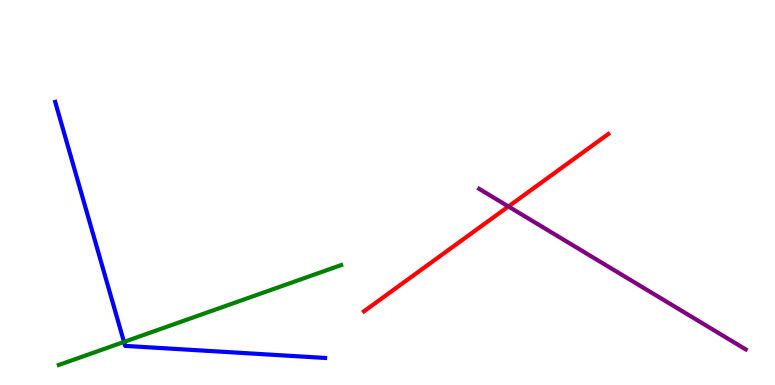[{'lines': ['blue', 'red'], 'intersections': []}, {'lines': ['green', 'red'], 'intersections': []}, {'lines': ['purple', 'red'], 'intersections': [{'x': 6.56, 'y': 4.64}]}, {'lines': ['blue', 'green'], 'intersections': [{'x': 1.6, 'y': 1.12}]}, {'lines': ['blue', 'purple'], 'intersections': []}, {'lines': ['green', 'purple'], 'intersections': []}]